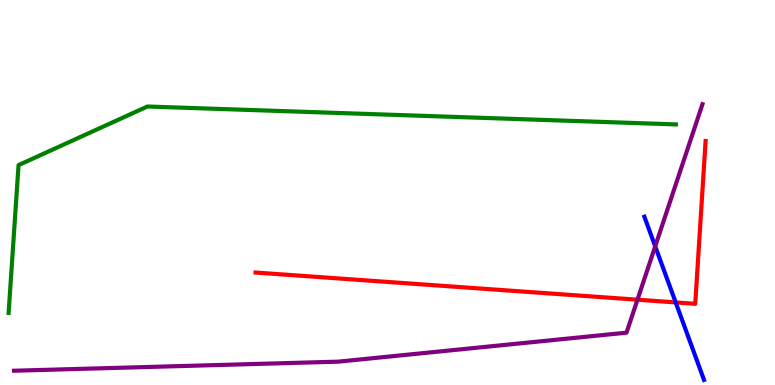[{'lines': ['blue', 'red'], 'intersections': [{'x': 8.72, 'y': 2.14}]}, {'lines': ['green', 'red'], 'intersections': []}, {'lines': ['purple', 'red'], 'intersections': [{'x': 8.23, 'y': 2.22}]}, {'lines': ['blue', 'green'], 'intersections': []}, {'lines': ['blue', 'purple'], 'intersections': [{'x': 8.45, 'y': 3.6}]}, {'lines': ['green', 'purple'], 'intersections': []}]